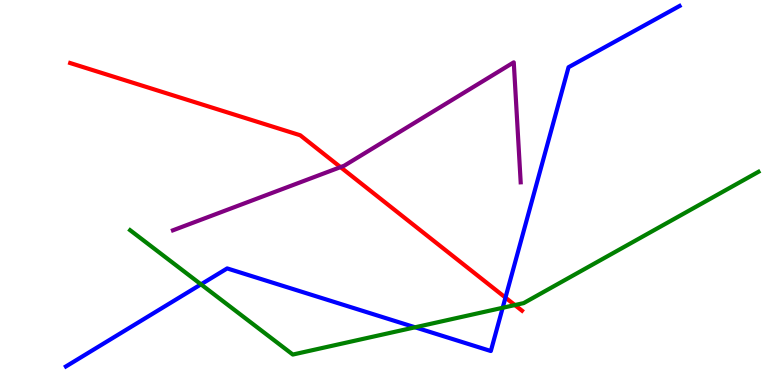[{'lines': ['blue', 'red'], 'intersections': [{'x': 6.52, 'y': 2.27}]}, {'lines': ['green', 'red'], 'intersections': [{'x': 6.64, 'y': 2.08}]}, {'lines': ['purple', 'red'], 'intersections': [{'x': 4.39, 'y': 5.66}]}, {'lines': ['blue', 'green'], 'intersections': [{'x': 2.59, 'y': 2.61}, {'x': 5.36, 'y': 1.5}, {'x': 6.49, 'y': 2.01}]}, {'lines': ['blue', 'purple'], 'intersections': []}, {'lines': ['green', 'purple'], 'intersections': []}]